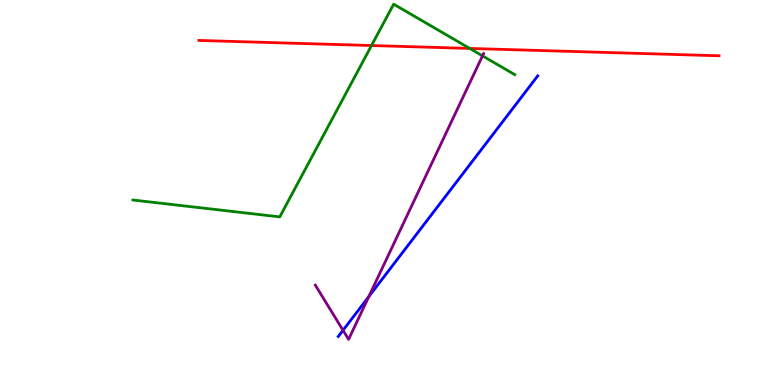[{'lines': ['blue', 'red'], 'intersections': []}, {'lines': ['green', 'red'], 'intersections': [{'x': 4.79, 'y': 8.82}, {'x': 6.06, 'y': 8.74}]}, {'lines': ['purple', 'red'], 'intersections': []}, {'lines': ['blue', 'green'], 'intersections': []}, {'lines': ['blue', 'purple'], 'intersections': [{'x': 4.43, 'y': 1.42}, {'x': 4.76, 'y': 2.3}]}, {'lines': ['green', 'purple'], 'intersections': [{'x': 6.23, 'y': 8.55}]}]